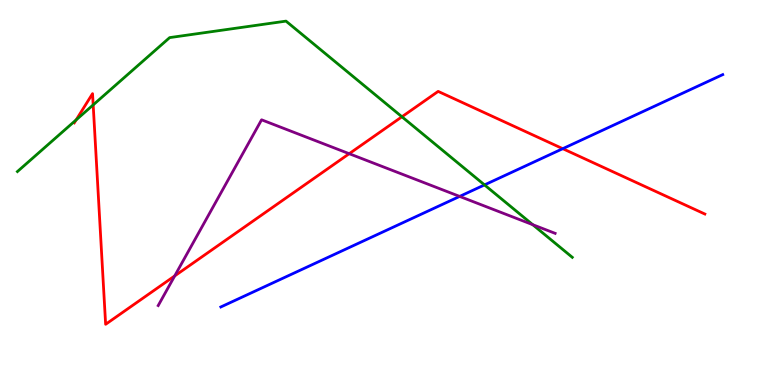[{'lines': ['blue', 'red'], 'intersections': [{'x': 7.26, 'y': 6.14}]}, {'lines': ['green', 'red'], 'intersections': [{'x': 0.983, 'y': 6.89}, {'x': 1.2, 'y': 7.28}, {'x': 5.19, 'y': 6.97}]}, {'lines': ['purple', 'red'], 'intersections': [{'x': 2.25, 'y': 2.83}, {'x': 4.51, 'y': 6.01}]}, {'lines': ['blue', 'green'], 'intersections': [{'x': 6.25, 'y': 5.2}]}, {'lines': ['blue', 'purple'], 'intersections': [{'x': 5.93, 'y': 4.9}]}, {'lines': ['green', 'purple'], 'intersections': [{'x': 6.87, 'y': 4.16}]}]